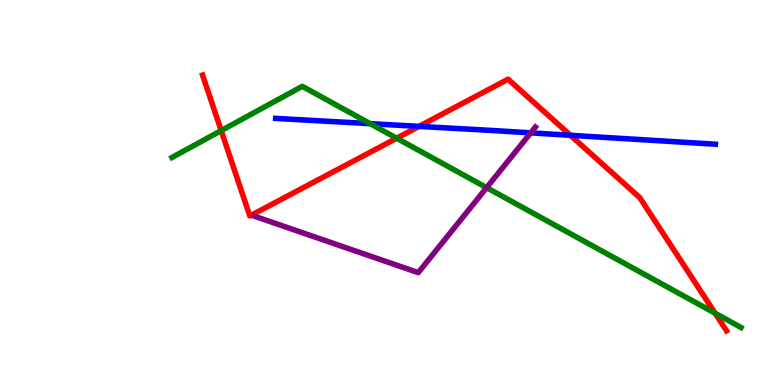[{'lines': ['blue', 'red'], 'intersections': [{'x': 5.41, 'y': 6.72}, {'x': 7.36, 'y': 6.49}]}, {'lines': ['green', 'red'], 'intersections': [{'x': 2.85, 'y': 6.61}, {'x': 5.12, 'y': 6.41}, {'x': 9.23, 'y': 1.86}]}, {'lines': ['purple', 'red'], 'intersections': []}, {'lines': ['blue', 'green'], 'intersections': [{'x': 4.78, 'y': 6.79}]}, {'lines': ['blue', 'purple'], 'intersections': [{'x': 6.85, 'y': 6.55}]}, {'lines': ['green', 'purple'], 'intersections': [{'x': 6.28, 'y': 5.13}]}]